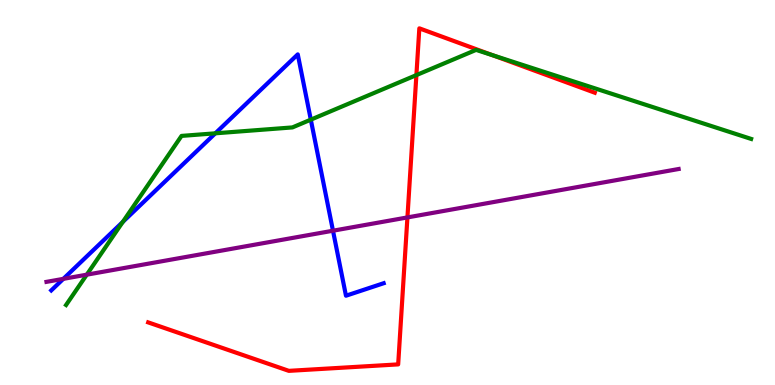[{'lines': ['blue', 'red'], 'intersections': []}, {'lines': ['green', 'red'], 'intersections': [{'x': 5.37, 'y': 8.05}, {'x': 6.36, 'y': 8.56}]}, {'lines': ['purple', 'red'], 'intersections': [{'x': 5.26, 'y': 4.35}]}, {'lines': ['blue', 'green'], 'intersections': [{'x': 1.58, 'y': 4.24}, {'x': 2.78, 'y': 6.54}, {'x': 4.01, 'y': 6.89}]}, {'lines': ['blue', 'purple'], 'intersections': [{'x': 0.817, 'y': 2.76}, {'x': 4.3, 'y': 4.01}]}, {'lines': ['green', 'purple'], 'intersections': [{'x': 1.12, 'y': 2.87}]}]